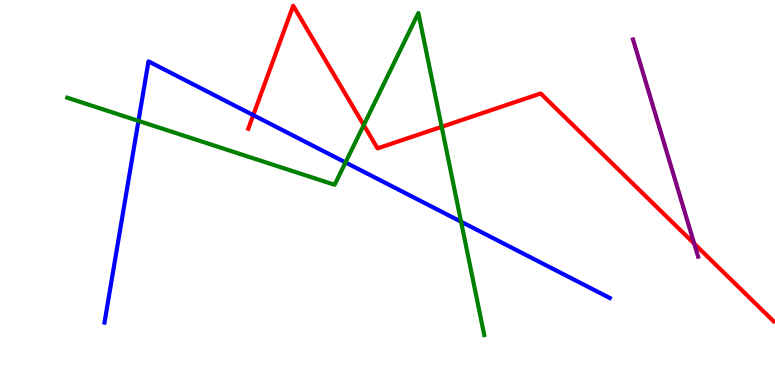[{'lines': ['blue', 'red'], 'intersections': [{'x': 3.27, 'y': 7.01}]}, {'lines': ['green', 'red'], 'intersections': [{'x': 4.69, 'y': 6.75}, {'x': 5.7, 'y': 6.71}]}, {'lines': ['purple', 'red'], 'intersections': [{'x': 8.96, 'y': 3.67}]}, {'lines': ['blue', 'green'], 'intersections': [{'x': 1.79, 'y': 6.86}, {'x': 4.46, 'y': 5.78}, {'x': 5.95, 'y': 4.24}]}, {'lines': ['blue', 'purple'], 'intersections': []}, {'lines': ['green', 'purple'], 'intersections': []}]